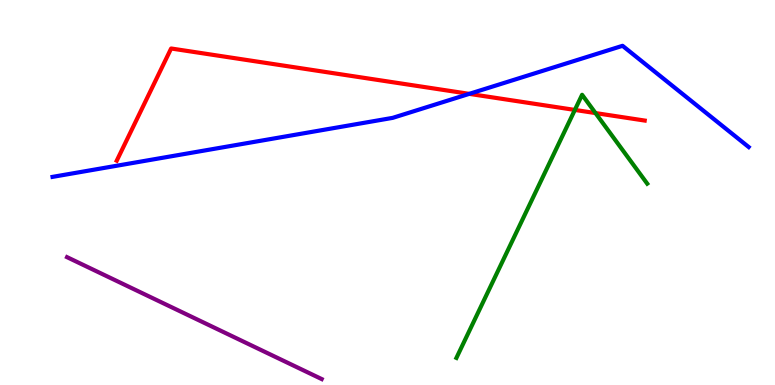[{'lines': ['blue', 'red'], 'intersections': [{'x': 6.05, 'y': 7.56}]}, {'lines': ['green', 'red'], 'intersections': [{'x': 7.42, 'y': 7.14}, {'x': 7.68, 'y': 7.06}]}, {'lines': ['purple', 'red'], 'intersections': []}, {'lines': ['blue', 'green'], 'intersections': []}, {'lines': ['blue', 'purple'], 'intersections': []}, {'lines': ['green', 'purple'], 'intersections': []}]